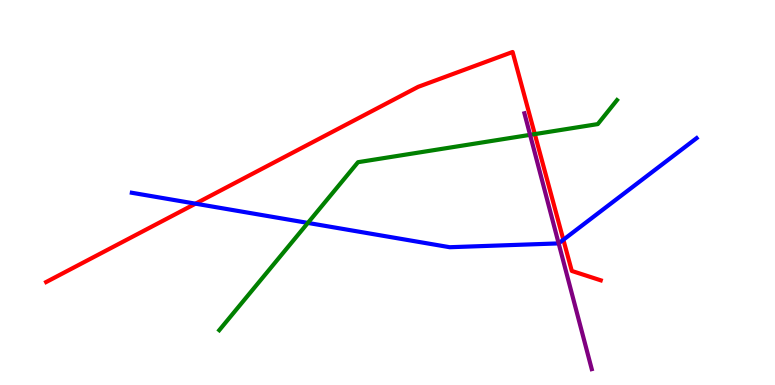[{'lines': ['blue', 'red'], 'intersections': [{'x': 2.52, 'y': 4.71}, {'x': 7.27, 'y': 3.77}]}, {'lines': ['green', 'red'], 'intersections': [{'x': 6.9, 'y': 6.52}]}, {'lines': ['purple', 'red'], 'intersections': []}, {'lines': ['blue', 'green'], 'intersections': [{'x': 3.97, 'y': 4.21}]}, {'lines': ['blue', 'purple'], 'intersections': [{'x': 7.21, 'y': 3.68}]}, {'lines': ['green', 'purple'], 'intersections': [{'x': 6.84, 'y': 6.5}]}]